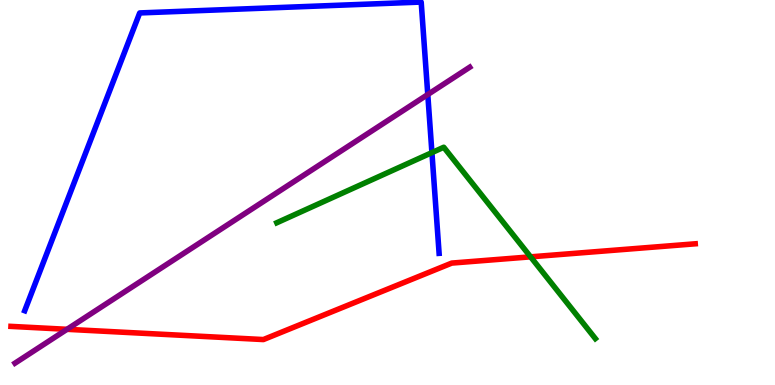[{'lines': ['blue', 'red'], 'intersections': []}, {'lines': ['green', 'red'], 'intersections': [{'x': 6.85, 'y': 3.33}]}, {'lines': ['purple', 'red'], 'intersections': [{'x': 0.865, 'y': 1.45}]}, {'lines': ['blue', 'green'], 'intersections': [{'x': 5.57, 'y': 6.04}]}, {'lines': ['blue', 'purple'], 'intersections': [{'x': 5.52, 'y': 7.55}]}, {'lines': ['green', 'purple'], 'intersections': []}]